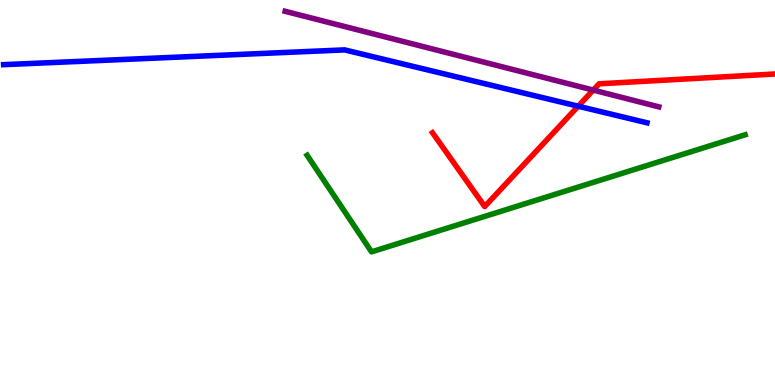[{'lines': ['blue', 'red'], 'intersections': [{'x': 7.46, 'y': 7.24}]}, {'lines': ['green', 'red'], 'intersections': []}, {'lines': ['purple', 'red'], 'intersections': [{'x': 7.65, 'y': 7.66}]}, {'lines': ['blue', 'green'], 'intersections': []}, {'lines': ['blue', 'purple'], 'intersections': []}, {'lines': ['green', 'purple'], 'intersections': []}]